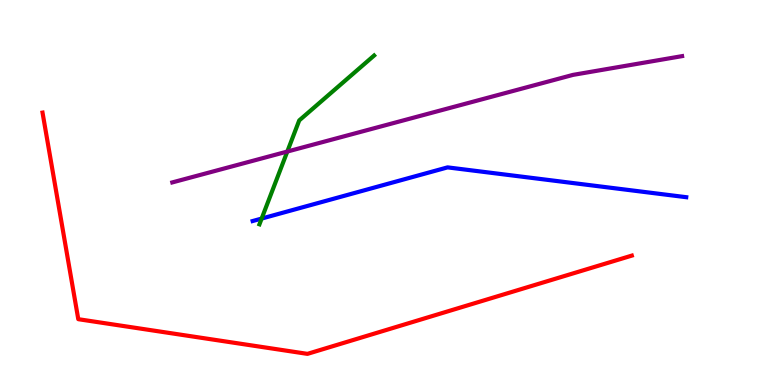[{'lines': ['blue', 'red'], 'intersections': []}, {'lines': ['green', 'red'], 'intersections': []}, {'lines': ['purple', 'red'], 'intersections': []}, {'lines': ['blue', 'green'], 'intersections': [{'x': 3.38, 'y': 4.32}]}, {'lines': ['blue', 'purple'], 'intersections': []}, {'lines': ['green', 'purple'], 'intersections': [{'x': 3.71, 'y': 6.06}]}]